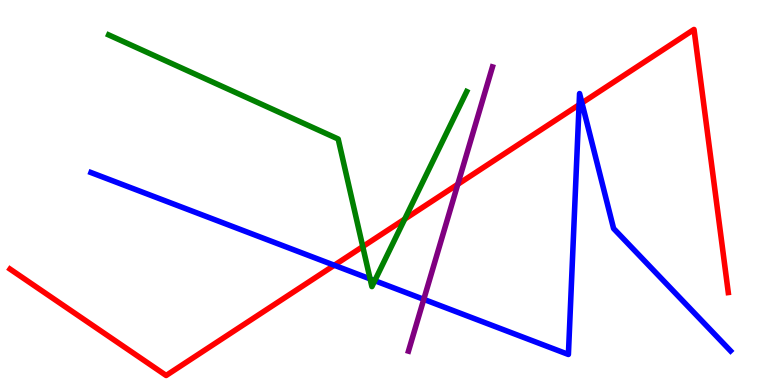[{'lines': ['blue', 'red'], 'intersections': [{'x': 4.31, 'y': 3.11}, {'x': 7.47, 'y': 7.28}, {'x': 7.51, 'y': 7.33}]}, {'lines': ['green', 'red'], 'intersections': [{'x': 4.68, 'y': 3.59}, {'x': 5.22, 'y': 4.31}]}, {'lines': ['purple', 'red'], 'intersections': [{'x': 5.91, 'y': 5.21}]}, {'lines': ['blue', 'green'], 'intersections': [{'x': 4.78, 'y': 2.76}, {'x': 4.84, 'y': 2.71}]}, {'lines': ['blue', 'purple'], 'intersections': [{'x': 5.47, 'y': 2.22}]}, {'lines': ['green', 'purple'], 'intersections': []}]